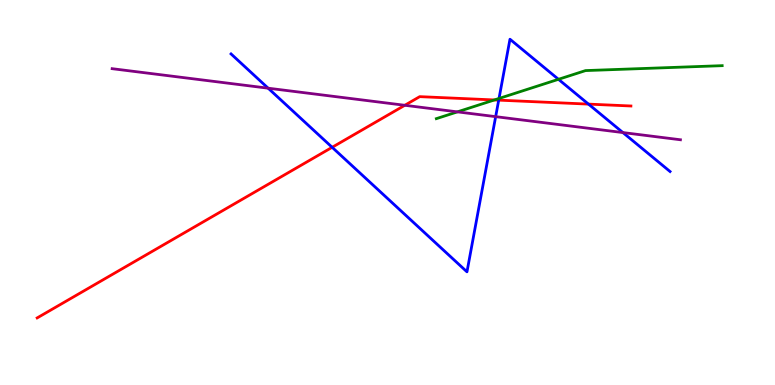[{'lines': ['blue', 'red'], 'intersections': [{'x': 4.29, 'y': 6.17}, {'x': 6.44, 'y': 7.4}, {'x': 7.59, 'y': 7.3}]}, {'lines': ['green', 'red'], 'intersections': [{'x': 6.38, 'y': 7.4}]}, {'lines': ['purple', 'red'], 'intersections': [{'x': 5.22, 'y': 7.27}]}, {'lines': ['blue', 'green'], 'intersections': [{'x': 6.44, 'y': 7.44}, {'x': 7.21, 'y': 7.94}]}, {'lines': ['blue', 'purple'], 'intersections': [{'x': 3.46, 'y': 7.71}, {'x': 6.4, 'y': 6.97}, {'x': 8.04, 'y': 6.56}]}, {'lines': ['green', 'purple'], 'intersections': [{'x': 5.9, 'y': 7.09}]}]